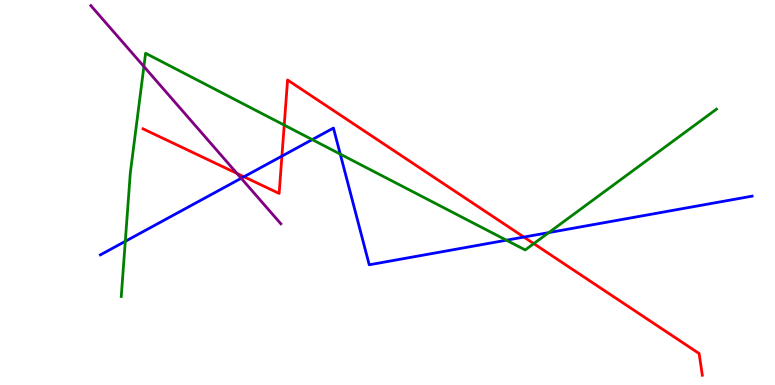[{'lines': ['blue', 'red'], 'intersections': [{'x': 3.15, 'y': 5.41}, {'x': 3.64, 'y': 5.95}, {'x': 6.76, 'y': 3.84}]}, {'lines': ['green', 'red'], 'intersections': [{'x': 3.67, 'y': 6.75}, {'x': 6.89, 'y': 3.67}]}, {'lines': ['purple', 'red'], 'intersections': [{'x': 3.06, 'y': 5.49}]}, {'lines': ['blue', 'green'], 'intersections': [{'x': 1.62, 'y': 3.73}, {'x': 4.03, 'y': 6.37}, {'x': 4.39, 'y': 6.0}, {'x': 6.53, 'y': 3.76}, {'x': 7.08, 'y': 3.96}]}, {'lines': ['blue', 'purple'], 'intersections': [{'x': 3.11, 'y': 5.37}]}, {'lines': ['green', 'purple'], 'intersections': [{'x': 1.86, 'y': 8.27}]}]